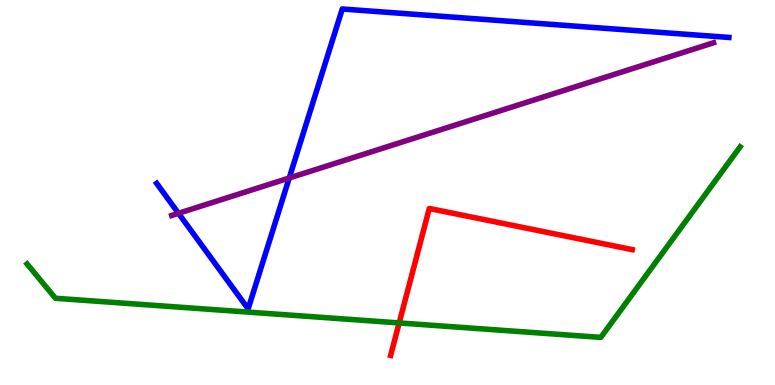[{'lines': ['blue', 'red'], 'intersections': []}, {'lines': ['green', 'red'], 'intersections': [{'x': 5.15, 'y': 1.61}]}, {'lines': ['purple', 'red'], 'intersections': []}, {'lines': ['blue', 'green'], 'intersections': []}, {'lines': ['blue', 'purple'], 'intersections': [{'x': 2.3, 'y': 4.46}, {'x': 3.73, 'y': 5.38}]}, {'lines': ['green', 'purple'], 'intersections': []}]